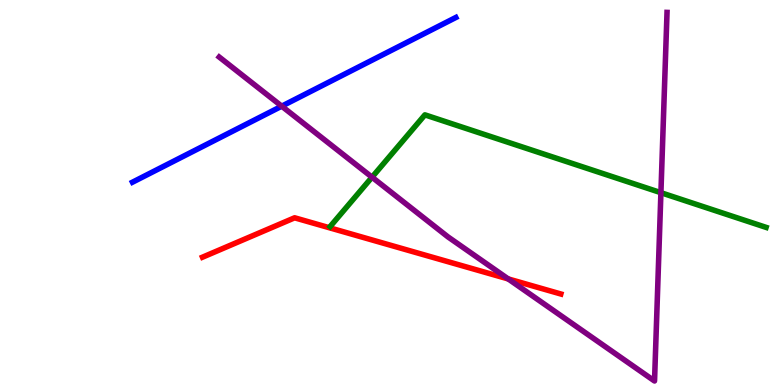[{'lines': ['blue', 'red'], 'intersections': []}, {'lines': ['green', 'red'], 'intersections': []}, {'lines': ['purple', 'red'], 'intersections': [{'x': 6.56, 'y': 2.76}]}, {'lines': ['blue', 'green'], 'intersections': []}, {'lines': ['blue', 'purple'], 'intersections': [{'x': 3.64, 'y': 7.24}]}, {'lines': ['green', 'purple'], 'intersections': [{'x': 4.8, 'y': 5.4}, {'x': 8.53, 'y': 5.0}]}]